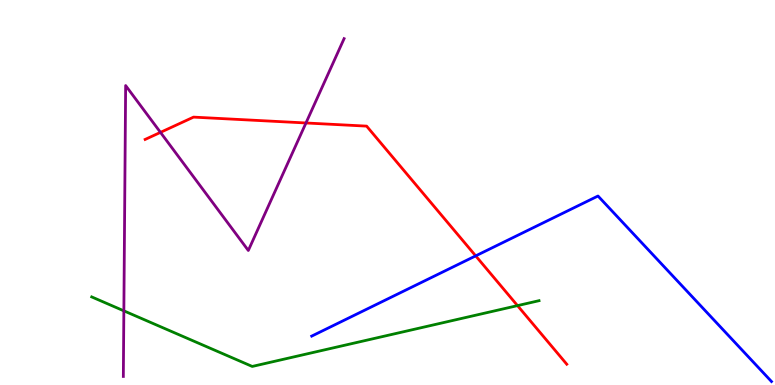[{'lines': ['blue', 'red'], 'intersections': [{'x': 6.14, 'y': 3.35}]}, {'lines': ['green', 'red'], 'intersections': [{'x': 6.68, 'y': 2.06}]}, {'lines': ['purple', 'red'], 'intersections': [{'x': 2.07, 'y': 6.56}, {'x': 3.95, 'y': 6.81}]}, {'lines': ['blue', 'green'], 'intersections': []}, {'lines': ['blue', 'purple'], 'intersections': []}, {'lines': ['green', 'purple'], 'intersections': [{'x': 1.6, 'y': 1.93}]}]